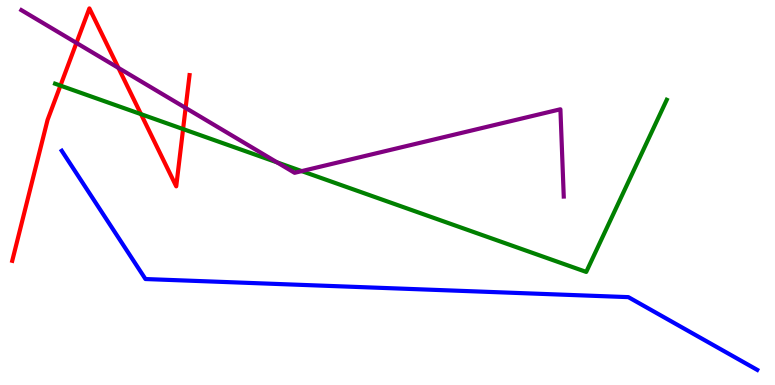[{'lines': ['blue', 'red'], 'intersections': []}, {'lines': ['green', 'red'], 'intersections': [{'x': 0.78, 'y': 7.78}, {'x': 1.82, 'y': 7.03}, {'x': 2.36, 'y': 6.65}]}, {'lines': ['purple', 'red'], 'intersections': [{'x': 0.986, 'y': 8.89}, {'x': 1.53, 'y': 8.24}, {'x': 2.4, 'y': 7.2}]}, {'lines': ['blue', 'green'], 'intersections': []}, {'lines': ['blue', 'purple'], 'intersections': []}, {'lines': ['green', 'purple'], 'intersections': [{'x': 3.58, 'y': 5.78}, {'x': 3.89, 'y': 5.56}]}]